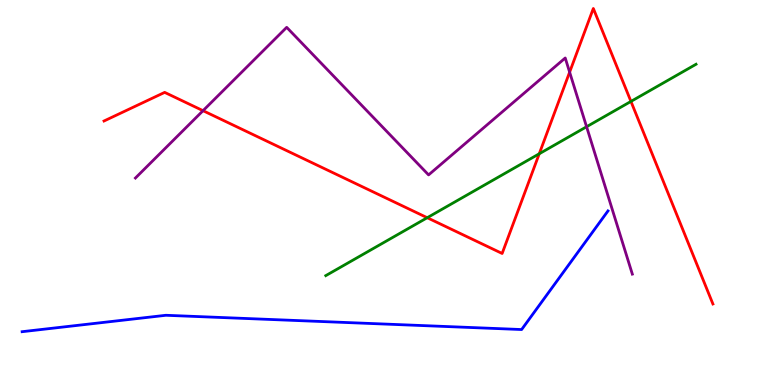[{'lines': ['blue', 'red'], 'intersections': []}, {'lines': ['green', 'red'], 'intersections': [{'x': 5.51, 'y': 4.35}, {'x': 6.96, 'y': 6.01}, {'x': 8.14, 'y': 7.37}]}, {'lines': ['purple', 'red'], 'intersections': [{'x': 2.62, 'y': 7.13}, {'x': 7.35, 'y': 8.13}]}, {'lines': ['blue', 'green'], 'intersections': []}, {'lines': ['blue', 'purple'], 'intersections': []}, {'lines': ['green', 'purple'], 'intersections': [{'x': 7.57, 'y': 6.71}]}]